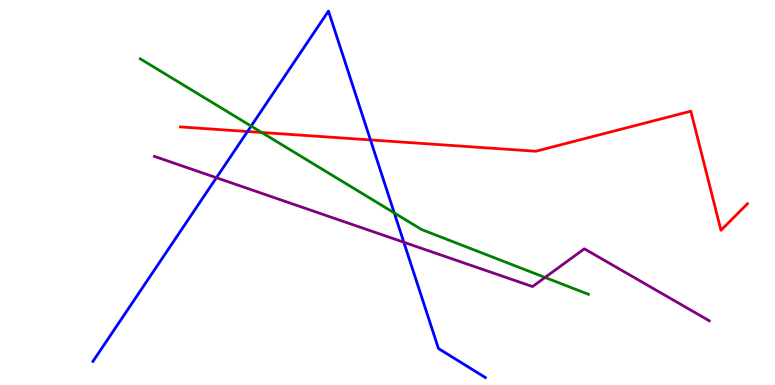[{'lines': ['blue', 'red'], 'intersections': [{'x': 3.19, 'y': 6.58}, {'x': 4.78, 'y': 6.37}]}, {'lines': ['green', 'red'], 'intersections': [{'x': 3.38, 'y': 6.56}]}, {'lines': ['purple', 'red'], 'intersections': []}, {'lines': ['blue', 'green'], 'intersections': [{'x': 3.24, 'y': 6.73}, {'x': 5.09, 'y': 4.47}]}, {'lines': ['blue', 'purple'], 'intersections': [{'x': 2.79, 'y': 5.38}, {'x': 5.21, 'y': 3.71}]}, {'lines': ['green', 'purple'], 'intersections': [{'x': 7.03, 'y': 2.79}]}]